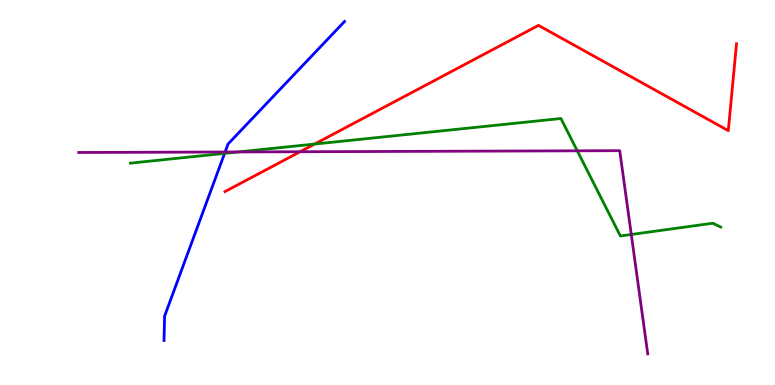[{'lines': ['blue', 'red'], 'intersections': []}, {'lines': ['green', 'red'], 'intersections': [{'x': 4.06, 'y': 6.26}]}, {'lines': ['purple', 'red'], 'intersections': [{'x': 3.87, 'y': 6.06}]}, {'lines': ['blue', 'green'], 'intersections': [{'x': 2.9, 'y': 6.02}]}, {'lines': ['blue', 'purple'], 'intersections': [{'x': 2.9, 'y': 6.05}]}, {'lines': ['green', 'purple'], 'intersections': [{'x': 3.08, 'y': 6.05}, {'x': 7.45, 'y': 6.08}, {'x': 8.15, 'y': 3.91}]}]